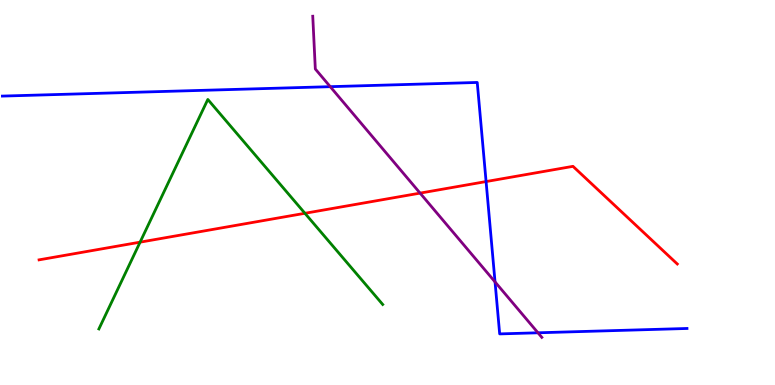[{'lines': ['blue', 'red'], 'intersections': [{'x': 6.27, 'y': 5.28}]}, {'lines': ['green', 'red'], 'intersections': [{'x': 1.81, 'y': 3.71}, {'x': 3.93, 'y': 4.46}]}, {'lines': ['purple', 'red'], 'intersections': [{'x': 5.42, 'y': 4.98}]}, {'lines': ['blue', 'green'], 'intersections': []}, {'lines': ['blue', 'purple'], 'intersections': [{'x': 4.26, 'y': 7.75}, {'x': 6.39, 'y': 2.68}, {'x': 6.94, 'y': 1.36}]}, {'lines': ['green', 'purple'], 'intersections': []}]